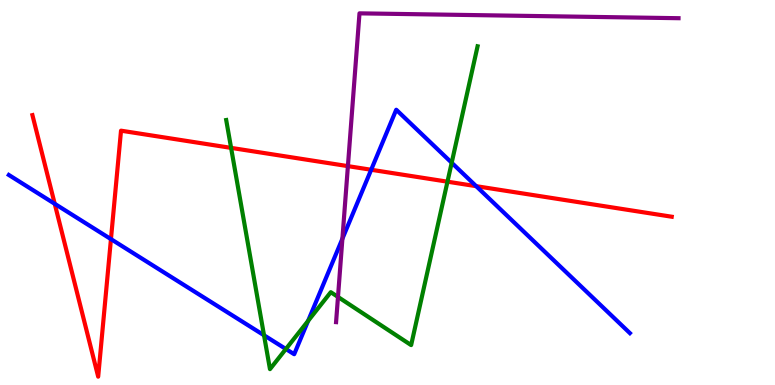[{'lines': ['blue', 'red'], 'intersections': [{'x': 0.706, 'y': 4.71}, {'x': 1.43, 'y': 3.79}, {'x': 4.79, 'y': 5.59}, {'x': 6.14, 'y': 5.16}]}, {'lines': ['green', 'red'], 'intersections': [{'x': 2.98, 'y': 6.16}, {'x': 5.77, 'y': 5.28}]}, {'lines': ['purple', 'red'], 'intersections': [{'x': 4.49, 'y': 5.68}]}, {'lines': ['blue', 'green'], 'intersections': [{'x': 3.41, 'y': 1.29}, {'x': 3.69, 'y': 0.935}, {'x': 3.98, 'y': 1.66}, {'x': 5.83, 'y': 5.77}]}, {'lines': ['blue', 'purple'], 'intersections': [{'x': 4.42, 'y': 3.8}]}, {'lines': ['green', 'purple'], 'intersections': [{'x': 4.36, 'y': 2.29}]}]